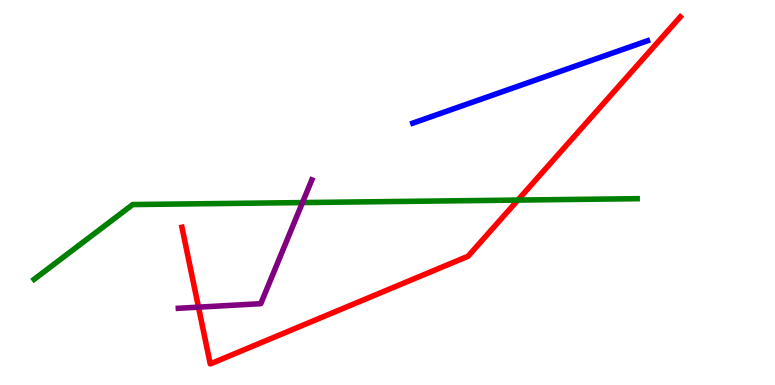[{'lines': ['blue', 'red'], 'intersections': []}, {'lines': ['green', 'red'], 'intersections': [{'x': 6.68, 'y': 4.8}]}, {'lines': ['purple', 'red'], 'intersections': [{'x': 2.56, 'y': 2.02}]}, {'lines': ['blue', 'green'], 'intersections': []}, {'lines': ['blue', 'purple'], 'intersections': []}, {'lines': ['green', 'purple'], 'intersections': [{'x': 3.9, 'y': 4.74}]}]